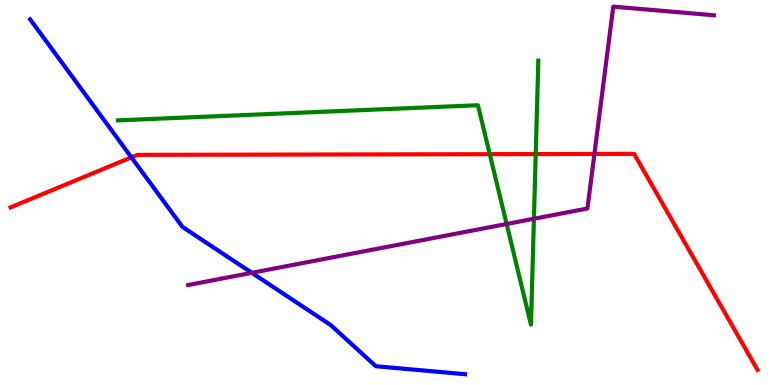[{'lines': ['blue', 'red'], 'intersections': [{'x': 1.7, 'y': 5.91}]}, {'lines': ['green', 'red'], 'intersections': [{'x': 6.32, 'y': 6.0}, {'x': 6.91, 'y': 6.0}]}, {'lines': ['purple', 'red'], 'intersections': [{'x': 7.67, 'y': 6.0}]}, {'lines': ['blue', 'green'], 'intersections': []}, {'lines': ['blue', 'purple'], 'intersections': [{'x': 3.25, 'y': 2.91}]}, {'lines': ['green', 'purple'], 'intersections': [{'x': 6.54, 'y': 4.18}, {'x': 6.89, 'y': 4.32}]}]